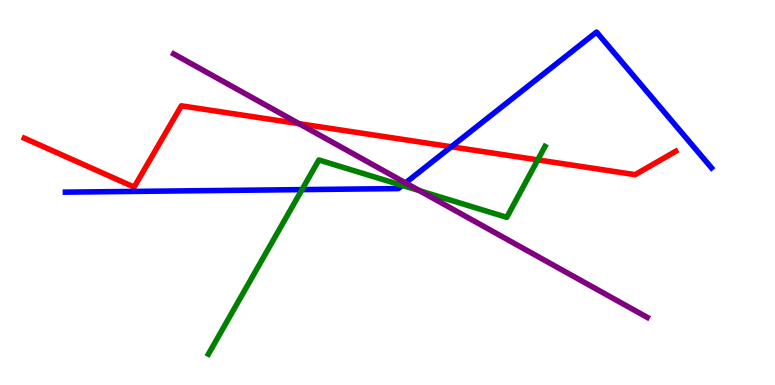[{'lines': ['blue', 'red'], 'intersections': [{'x': 5.82, 'y': 6.19}]}, {'lines': ['green', 'red'], 'intersections': [{'x': 6.94, 'y': 5.85}]}, {'lines': ['purple', 'red'], 'intersections': [{'x': 3.86, 'y': 6.79}]}, {'lines': ['blue', 'green'], 'intersections': [{'x': 3.9, 'y': 5.08}, {'x': 5.19, 'y': 5.18}]}, {'lines': ['blue', 'purple'], 'intersections': [{'x': 5.23, 'y': 5.25}]}, {'lines': ['green', 'purple'], 'intersections': [{'x': 5.41, 'y': 5.05}]}]